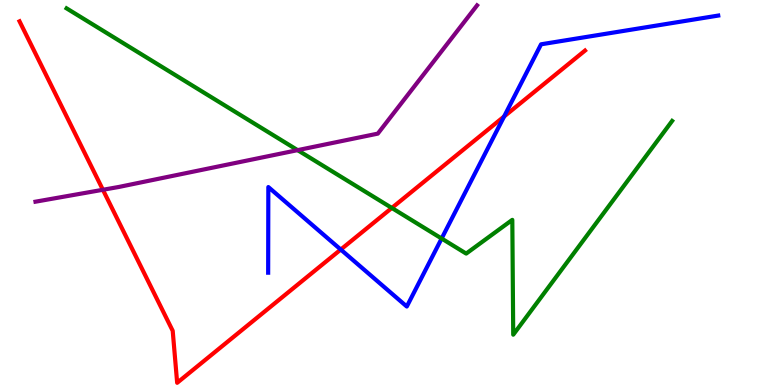[{'lines': ['blue', 'red'], 'intersections': [{'x': 4.4, 'y': 3.52}, {'x': 6.5, 'y': 6.97}]}, {'lines': ['green', 'red'], 'intersections': [{'x': 5.06, 'y': 4.6}]}, {'lines': ['purple', 'red'], 'intersections': [{'x': 1.33, 'y': 5.07}]}, {'lines': ['blue', 'green'], 'intersections': [{'x': 5.7, 'y': 3.8}]}, {'lines': ['blue', 'purple'], 'intersections': []}, {'lines': ['green', 'purple'], 'intersections': [{'x': 3.84, 'y': 6.1}]}]